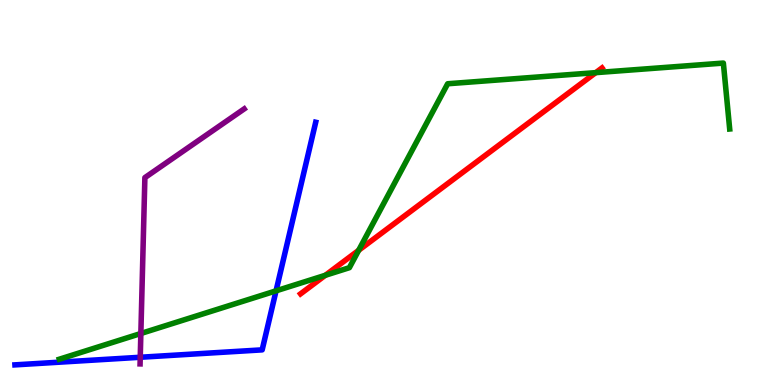[{'lines': ['blue', 'red'], 'intersections': []}, {'lines': ['green', 'red'], 'intersections': [{'x': 4.2, 'y': 2.85}, {'x': 4.63, 'y': 3.5}, {'x': 7.69, 'y': 8.11}]}, {'lines': ['purple', 'red'], 'intersections': []}, {'lines': ['blue', 'green'], 'intersections': [{'x': 3.56, 'y': 2.45}]}, {'lines': ['blue', 'purple'], 'intersections': [{'x': 1.81, 'y': 0.72}]}, {'lines': ['green', 'purple'], 'intersections': [{'x': 1.82, 'y': 1.34}]}]